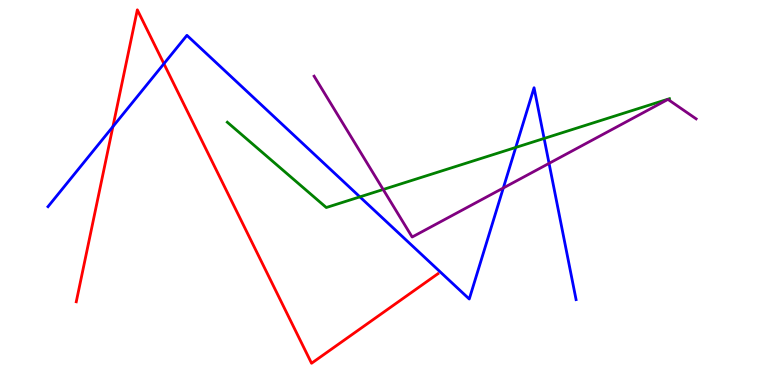[{'lines': ['blue', 'red'], 'intersections': [{'x': 1.46, 'y': 6.71}, {'x': 2.11, 'y': 8.34}]}, {'lines': ['green', 'red'], 'intersections': []}, {'lines': ['purple', 'red'], 'intersections': []}, {'lines': ['blue', 'green'], 'intersections': [{'x': 4.64, 'y': 4.89}, {'x': 6.65, 'y': 6.17}, {'x': 7.02, 'y': 6.4}]}, {'lines': ['blue', 'purple'], 'intersections': [{'x': 6.49, 'y': 5.12}, {'x': 7.08, 'y': 5.76}]}, {'lines': ['green', 'purple'], 'intersections': [{'x': 4.94, 'y': 5.08}]}]